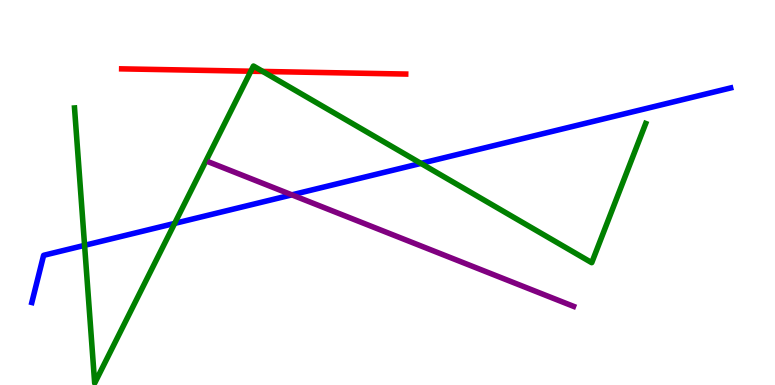[{'lines': ['blue', 'red'], 'intersections': []}, {'lines': ['green', 'red'], 'intersections': [{'x': 3.24, 'y': 8.15}, {'x': 3.39, 'y': 8.14}]}, {'lines': ['purple', 'red'], 'intersections': []}, {'lines': ['blue', 'green'], 'intersections': [{'x': 1.09, 'y': 3.63}, {'x': 2.25, 'y': 4.2}, {'x': 5.43, 'y': 5.76}]}, {'lines': ['blue', 'purple'], 'intersections': [{'x': 3.77, 'y': 4.94}]}, {'lines': ['green', 'purple'], 'intersections': []}]